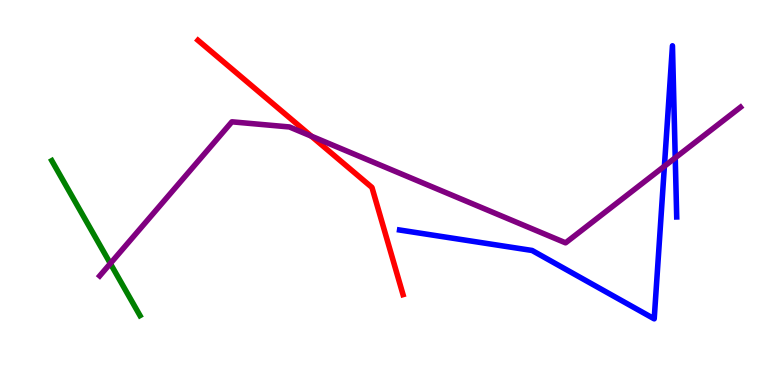[{'lines': ['blue', 'red'], 'intersections': []}, {'lines': ['green', 'red'], 'intersections': []}, {'lines': ['purple', 'red'], 'intersections': [{'x': 4.02, 'y': 6.46}]}, {'lines': ['blue', 'green'], 'intersections': []}, {'lines': ['blue', 'purple'], 'intersections': [{'x': 8.57, 'y': 5.68}, {'x': 8.71, 'y': 5.9}]}, {'lines': ['green', 'purple'], 'intersections': [{'x': 1.42, 'y': 3.16}]}]